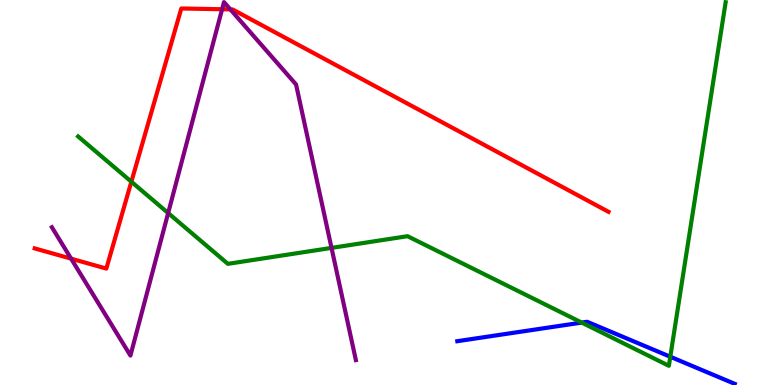[{'lines': ['blue', 'red'], 'intersections': []}, {'lines': ['green', 'red'], 'intersections': [{'x': 1.69, 'y': 5.28}]}, {'lines': ['purple', 'red'], 'intersections': [{'x': 0.918, 'y': 3.28}, {'x': 2.87, 'y': 9.76}, {'x': 2.97, 'y': 9.76}]}, {'lines': ['blue', 'green'], 'intersections': [{'x': 7.51, 'y': 1.62}, {'x': 8.65, 'y': 0.734}]}, {'lines': ['blue', 'purple'], 'intersections': []}, {'lines': ['green', 'purple'], 'intersections': [{'x': 2.17, 'y': 4.47}, {'x': 4.28, 'y': 3.56}]}]